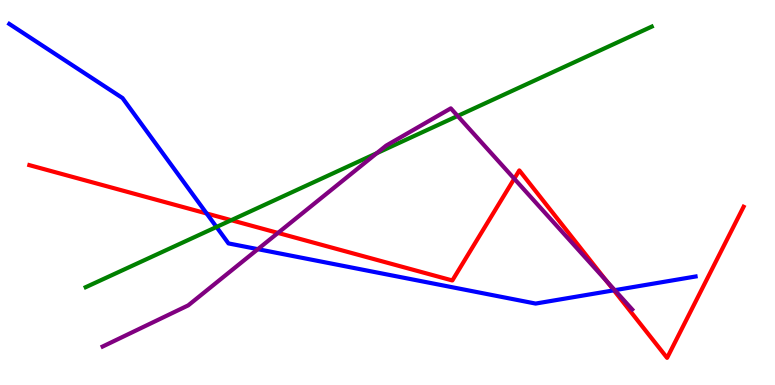[{'lines': ['blue', 'red'], 'intersections': [{'x': 2.67, 'y': 4.46}, {'x': 7.92, 'y': 2.46}]}, {'lines': ['green', 'red'], 'intersections': [{'x': 2.98, 'y': 4.28}]}, {'lines': ['purple', 'red'], 'intersections': [{'x': 3.59, 'y': 3.95}, {'x': 6.64, 'y': 5.36}, {'x': 7.83, 'y': 2.7}]}, {'lines': ['blue', 'green'], 'intersections': [{'x': 2.79, 'y': 4.1}]}, {'lines': ['blue', 'purple'], 'intersections': [{'x': 3.33, 'y': 3.53}, {'x': 7.93, 'y': 2.46}]}, {'lines': ['green', 'purple'], 'intersections': [{'x': 4.86, 'y': 6.02}, {'x': 5.91, 'y': 6.99}]}]